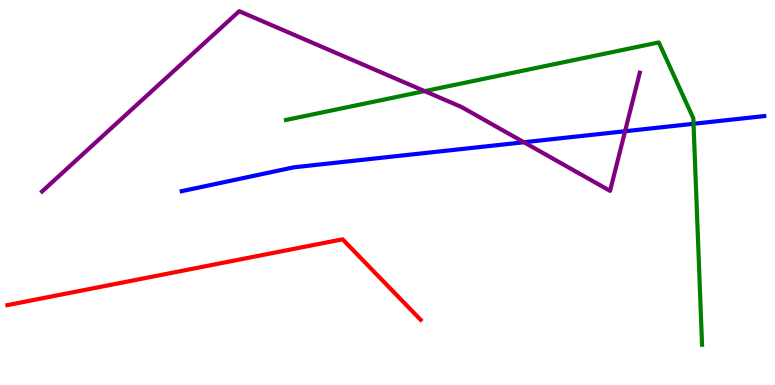[{'lines': ['blue', 'red'], 'intersections': []}, {'lines': ['green', 'red'], 'intersections': []}, {'lines': ['purple', 'red'], 'intersections': []}, {'lines': ['blue', 'green'], 'intersections': [{'x': 8.95, 'y': 6.78}]}, {'lines': ['blue', 'purple'], 'intersections': [{'x': 6.76, 'y': 6.31}, {'x': 8.07, 'y': 6.59}]}, {'lines': ['green', 'purple'], 'intersections': [{'x': 5.48, 'y': 7.63}]}]